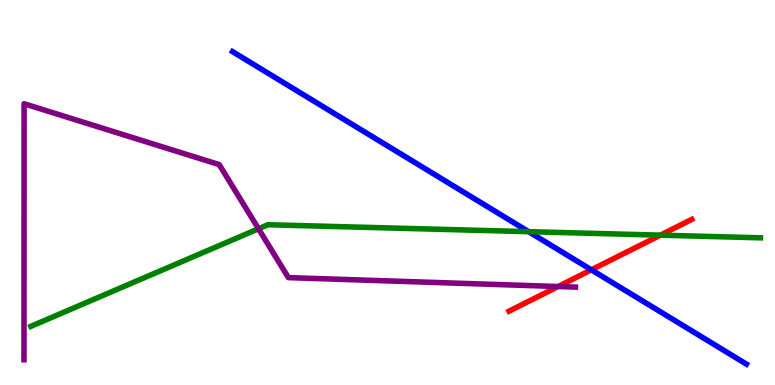[{'lines': ['blue', 'red'], 'intersections': [{'x': 7.63, 'y': 2.99}]}, {'lines': ['green', 'red'], 'intersections': [{'x': 8.52, 'y': 3.89}]}, {'lines': ['purple', 'red'], 'intersections': [{'x': 7.2, 'y': 2.56}]}, {'lines': ['blue', 'green'], 'intersections': [{'x': 6.82, 'y': 3.98}]}, {'lines': ['blue', 'purple'], 'intersections': []}, {'lines': ['green', 'purple'], 'intersections': [{'x': 3.34, 'y': 4.06}]}]